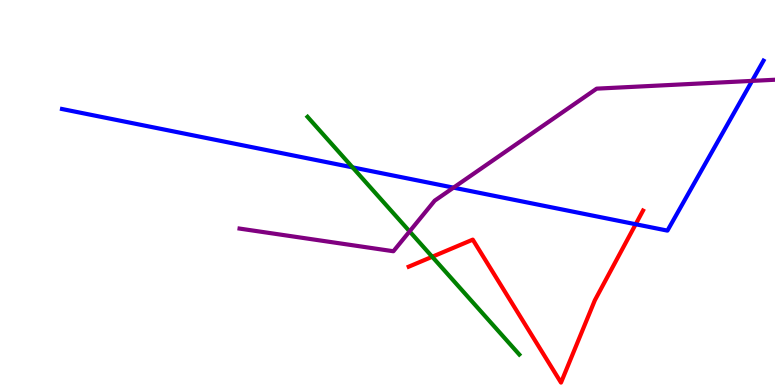[{'lines': ['blue', 'red'], 'intersections': [{'x': 8.2, 'y': 4.18}]}, {'lines': ['green', 'red'], 'intersections': [{'x': 5.58, 'y': 3.33}]}, {'lines': ['purple', 'red'], 'intersections': []}, {'lines': ['blue', 'green'], 'intersections': [{'x': 4.55, 'y': 5.65}]}, {'lines': ['blue', 'purple'], 'intersections': [{'x': 5.85, 'y': 5.13}, {'x': 9.7, 'y': 7.9}]}, {'lines': ['green', 'purple'], 'intersections': [{'x': 5.29, 'y': 3.99}]}]